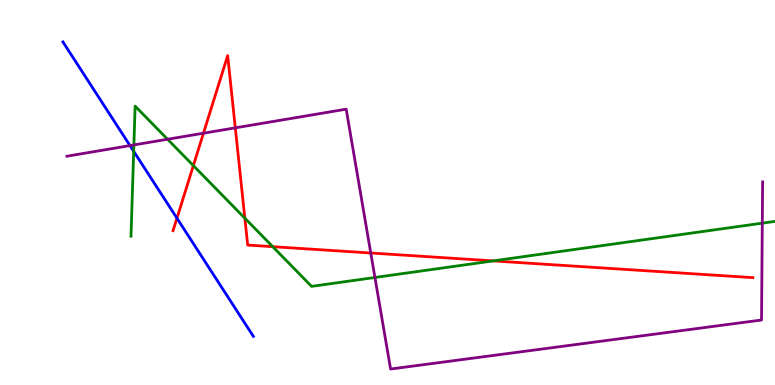[{'lines': ['blue', 'red'], 'intersections': [{'x': 2.28, 'y': 4.33}]}, {'lines': ['green', 'red'], 'intersections': [{'x': 2.49, 'y': 5.7}, {'x': 3.16, 'y': 4.33}, {'x': 3.52, 'y': 3.59}, {'x': 6.36, 'y': 3.22}]}, {'lines': ['purple', 'red'], 'intersections': [{'x': 2.63, 'y': 6.54}, {'x': 3.04, 'y': 6.68}, {'x': 4.78, 'y': 3.43}]}, {'lines': ['blue', 'green'], 'intersections': [{'x': 1.73, 'y': 6.07}]}, {'lines': ['blue', 'purple'], 'intersections': [{'x': 1.68, 'y': 6.22}]}, {'lines': ['green', 'purple'], 'intersections': [{'x': 1.73, 'y': 6.24}, {'x': 2.16, 'y': 6.38}, {'x': 4.84, 'y': 2.79}, {'x': 9.84, 'y': 4.2}]}]